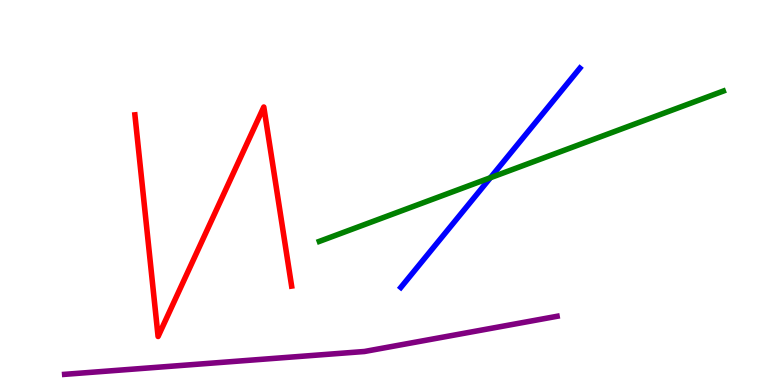[{'lines': ['blue', 'red'], 'intersections': []}, {'lines': ['green', 'red'], 'intersections': []}, {'lines': ['purple', 'red'], 'intersections': []}, {'lines': ['blue', 'green'], 'intersections': [{'x': 6.33, 'y': 5.38}]}, {'lines': ['blue', 'purple'], 'intersections': []}, {'lines': ['green', 'purple'], 'intersections': []}]